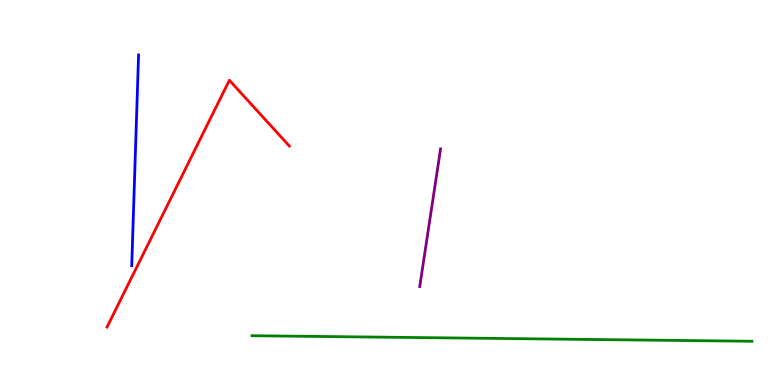[{'lines': ['blue', 'red'], 'intersections': []}, {'lines': ['green', 'red'], 'intersections': []}, {'lines': ['purple', 'red'], 'intersections': []}, {'lines': ['blue', 'green'], 'intersections': []}, {'lines': ['blue', 'purple'], 'intersections': []}, {'lines': ['green', 'purple'], 'intersections': []}]